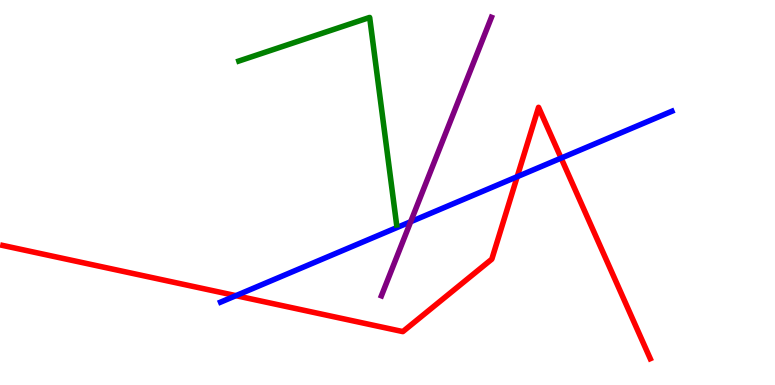[{'lines': ['blue', 'red'], 'intersections': [{'x': 3.04, 'y': 2.32}, {'x': 6.67, 'y': 5.41}, {'x': 7.24, 'y': 5.89}]}, {'lines': ['green', 'red'], 'intersections': []}, {'lines': ['purple', 'red'], 'intersections': []}, {'lines': ['blue', 'green'], 'intersections': []}, {'lines': ['blue', 'purple'], 'intersections': [{'x': 5.3, 'y': 4.24}]}, {'lines': ['green', 'purple'], 'intersections': []}]